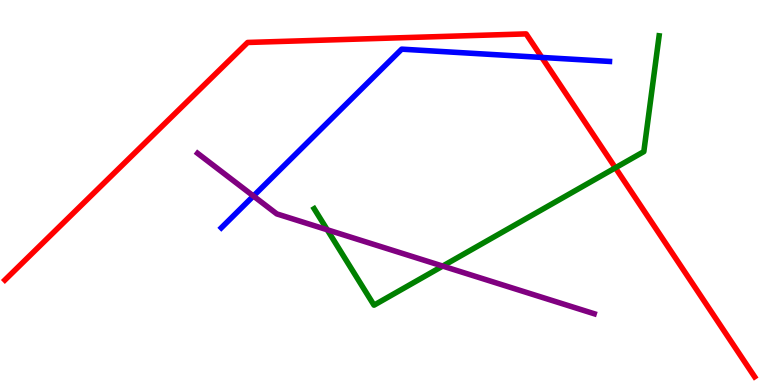[{'lines': ['blue', 'red'], 'intersections': [{'x': 6.99, 'y': 8.51}]}, {'lines': ['green', 'red'], 'intersections': [{'x': 7.94, 'y': 5.64}]}, {'lines': ['purple', 'red'], 'intersections': []}, {'lines': ['blue', 'green'], 'intersections': []}, {'lines': ['blue', 'purple'], 'intersections': [{'x': 3.27, 'y': 4.91}]}, {'lines': ['green', 'purple'], 'intersections': [{'x': 4.22, 'y': 4.03}, {'x': 5.71, 'y': 3.09}]}]